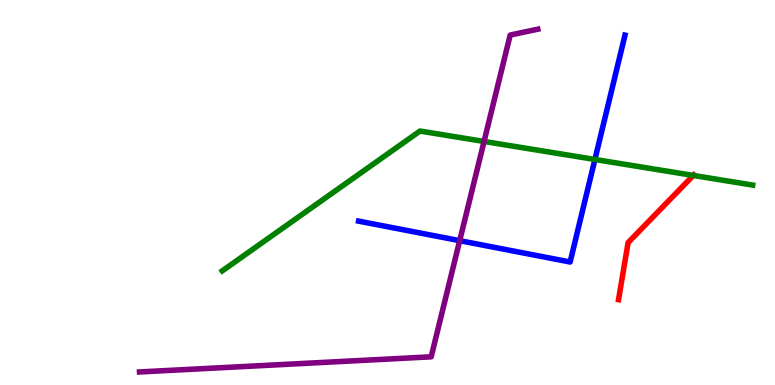[{'lines': ['blue', 'red'], 'intersections': []}, {'lines': ['green', 'red'], 'intersections': [{'x': 8.95, 'y': 5.44}]}, {'lines': ['purple', 'red'], 'intersections': []}, {'lines': ['blue', 'green'], 'intersections': [{'x': 7.68, 'y': 5.86}]}, {'lines': ['blue', 'purple'], 'intersections': [{'x': 5.93, 'y': 3.75}]}, {'lines': ['green', 'purple'], 'intersections': [{'x': 6.25, 'y': 6.33}]}]